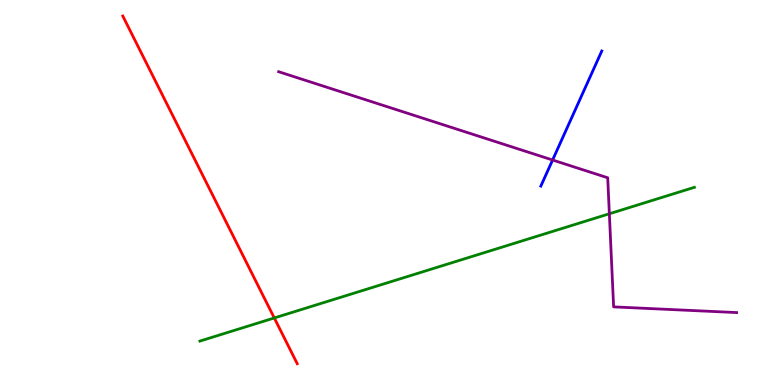[{'lines': ['blue', 'red'], 'intersections': []}, {'lines': ['green', 'red'], 'intersections': [{'x': 3.54, 'y': 1.74}]}, {'lines': ['purple', 'red'], 'intersections': []}, {'lines': ['blue', 'green'], 'intersections': []}, {'lines': ['blue', 'purple'], 'intersections': [{'x': 7.13, 'y': 5.84}]}, {'lines': ['green', 'purple'], 'intersections': [{'x': 7.86, 'y': 4.45}]}]